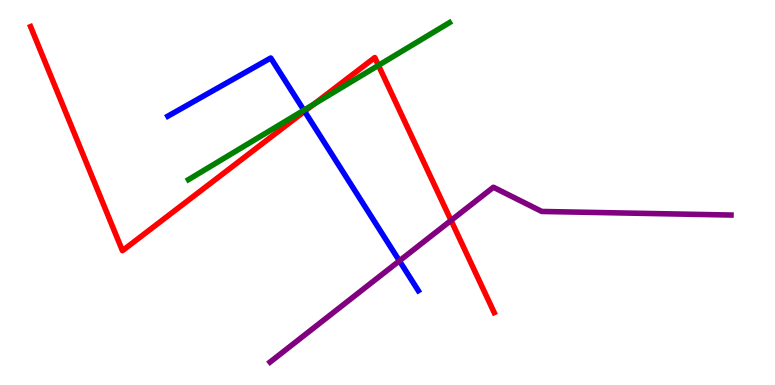[{'lines': ['blue', 'red'], 'intersections': [{'x': 3.93, 'y': 7.11}]}, {'lines': ['green', 'red'], 'intersections': [{'x': 4.05, 'y': 7.29}, {'x': 4.88, 'y': 8.3}]}, {'lines': ['purple', 'red'], 'intersections': [{'x': 5.82, 'y': 4.27}]}, {'lines': ['blue', 'green'], 'intersections': [{'x': 3.92, 'y': 7.14}]}, {'lines': ['blue', 'purple'], 'intersections': [{'x': 5.15, 'y': 3.22}]}, {'lines': ['green', 'purple'], 'intersections': []}]